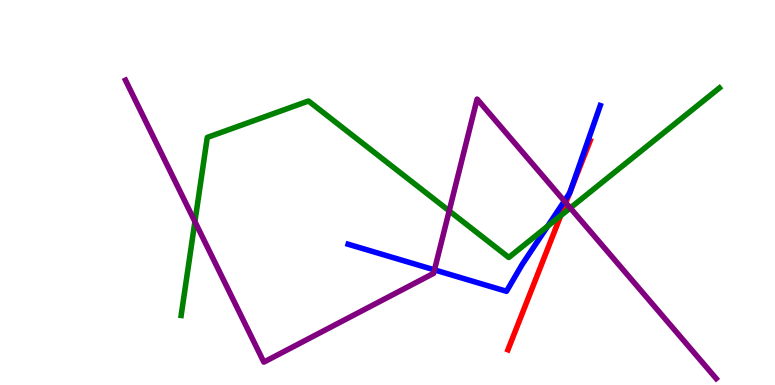[{'lines': ['blue', 'red'], 'intersections': [{'x': 7.35, 'y': 4.98}, {'x': 7.36, 'y': 5.05}]}, {'lines': ['green', 'red'], 'intersections': [{'x': 7.23, 'y': 4.4}]}, {'lines': ['purple', 'red'], 'intersections': [{'x': 7.3, 'y': 4.73}]}, {'lines': ['blue', 'green'], 'intersections': [{'x': 7.07, 'y': 4.13}]}, {'lines': ['blue', 'purple'], 'intersections': [{'x': 5.61, 'y': 2.99}, {'x': 7.28, 'y': 4.78}]}, {'lines': ['green', 'purple'], 'intersections': [{'x': 2.52, 'y': 4.24}, {'x': 5.8, 'y': 4.52}, {'x': 7.36, 'y': 4.6}]}]